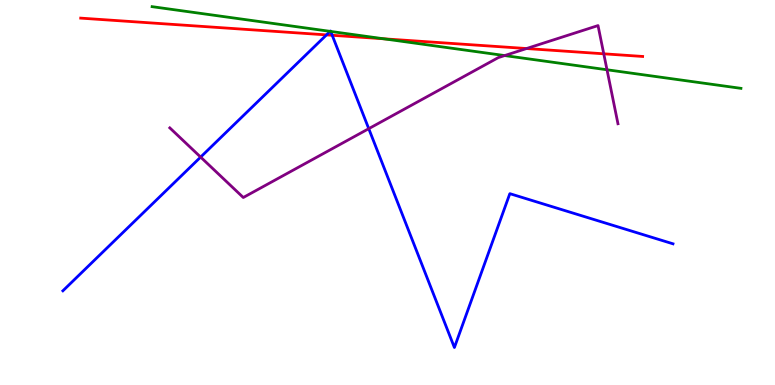[{'lines': ['blue', 'red'], 'intersections': [{'x': 4.21, 'y': 9.09}, {'x': 4.29, 'y': 9.08}]}, {'lines': ['green', 'red'], 'intersections': [{'x': 4.95, 'y': 8.99}]}, {'lines': ['purple', 'red'], 'intersections': [{'x': 6.79, 'y': 8.74}, {'x': 7.79, 'y': 8.6}]}, {'lines': ['blue', 'green'], 'intersections': [{'x': 4.26, 'y': 9.19}, {'x': 4.27, 'y': 9.18}]}, {'lines': ['blue', 'purple'], 'intersections': [{'x': 2.59, 'y': 5.92}, {'x': 4.76, 'y': 6.66}]}, {'lines': ['green', 'purple'], 'intersections': [{'x': 6.51, 'y': 8.56}, {'x': 7.83, 'y': 8.19}]}]